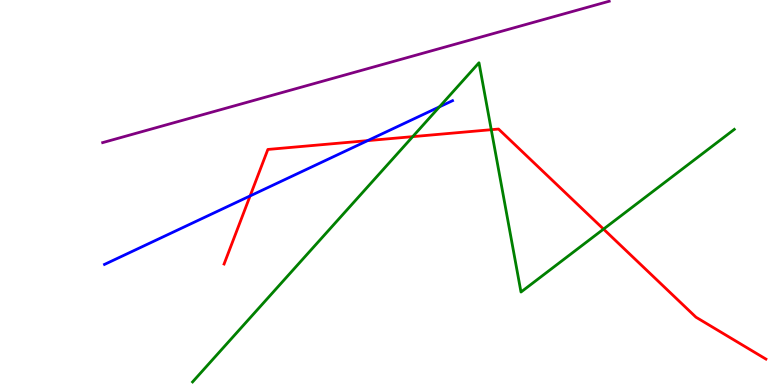[{'lines': ['blue', 'red'], 'intersections': [{'x': 3.23, 'y': 4.91}, {'x': 4.74, 'y': 6.35}]}, {'lines': ['green', 'red'], 'intersections': [{'x': 5.33, 'y': 6.45}, {'x': 6.34, 'y': 6.63}, {'x': 7.79, 'y': 4.05}]}, {'lines': ['purple', 'red'], 'intersections': []}, {'lines': ['blue', 'green'], 'intersections': [{'x': 5.67, 'y': 7.22}]}, {'lines': ['blue', 'purple'], 'intersections': []}, {'lines': ['green', 'purple'], 'intersections': []}]